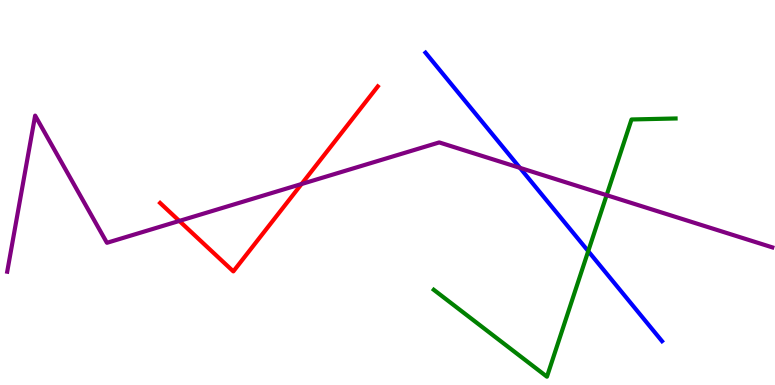[{'lines': ['blue', 'red'], 'intersections': []}, {'lines': ['green', 'red'], 'intersections': []}, {'lines': ['purple', 'red'], 'intersections': [{'x': 2.31, 'y': 4.26}, {'x': 3.89, 'y': 5.22}]}, {'lines': ['blue', 'green'], 'intersections': [{'x': 7.59, 'y': 3.48}]}, {'lines': ['blue', 'purple'], 'intersections': [{'x': 6.71, 'y': 5.64}]}, {'lines': ['green', 'purple'], 'intersections': [{'x': 7.83, 'y': 4.93}]}]